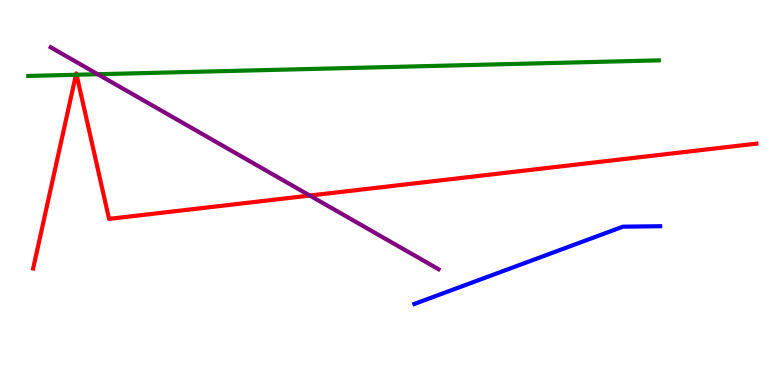[{'lines': ['blue', 'red'], 'intersections': []}, {'lines': ['green', 'red'], 'intersections': [{'x': 0.98, 'y': 8.06}, {'x': 0.988, 'y': 8.06}]}, {'lines': ['purple', 'red'], 'intersections': [{'x': 4.0, 'y': 4.92}]}, {'lines': ['blue', 'green'], 'intersections': []}, {'lines': ['blue', 'purple'], 'intersections': []}, {'lines': ['green', 'purple'], 'intersections': [{'x': 1.26, 'y': 8.07}]}]